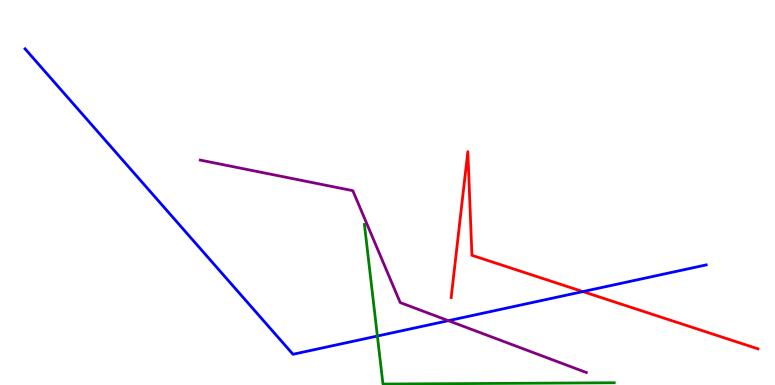[{'lines': ['blue', 'red'], 'intersections': [{'x': 7.52, 'y': 2.43}]}, {'lines': ['green', 'red'], 'intersections': []}, {'lines': ['purple', 'red'], 'intersections': []}, {'lines': ['blue', 'green'], 'intersections': [{'x': 4.87, 'y': 1.27}]}, {'lines': ['blue', 'purple'], 'intersections': [{'x': 5.79, 'y': 1.67}]}, {'lines': ['green', 'purple'], 'intersections': []}]